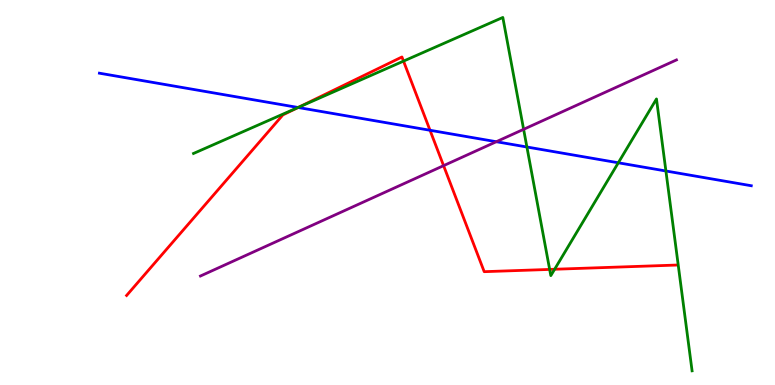[{'lines': ['blue', 'red'], 'intersections': [{'x': 3.85, 'y': 7.21}, {'x': 5.55, 'y': 6.62}]}, {'lines': ['green', 'red'], 'intersections': [{'x': 3.85, 'y': 7.21}, {'x': 5.21, 'y': 8.41}, {'x': 7.09, 'y': 3.0}, {'x': 7.16, 'y': 3.01}]}, {'lines': ['purple', 'red'], 'intersections': [{'x': 5.72, 'y': 5.7}]}, {'lines': ['blue', 'green'], 'intersections': [{'x': 3.85, 'y': 7.21}, {'x': 6.8, 'y': 6.18}, {'x': 7.98, 'y': 5.77}, {'x': 8.59, 'y': 5.56}]}, {'lines': ['blue', 'purple'], 'intersections': [{'x': 6.4, 'y': 6.32}]}, {'lines': ['green', 'purple'], 'intersections': [{'x': 6.76, 'y': 6.64}]}]